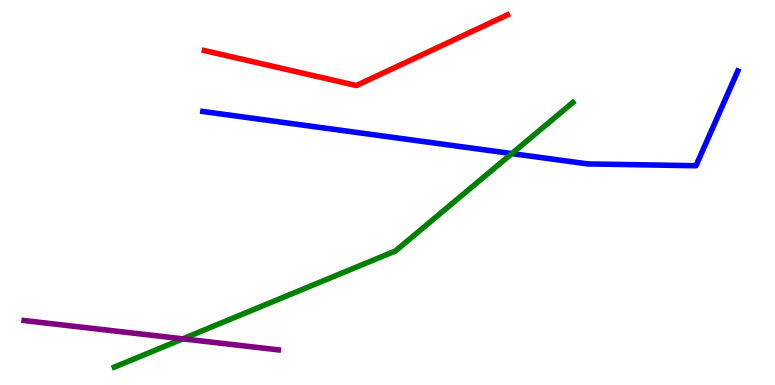[{'lines': ['blue', 'red'], 'intersections': []}, {'lines': ['green', 'red'], 'intersections': []}, {'lines': ['purple', 'red'], 'intersections': []}, {'lines': ['blue', 'green'], 'intersections': [{'x': 6.6, 'y': 6.01}]}, {'lines': ['blue', 'purple'], 'intersections': []}, {'lines': ['green', 'purple'], 'intersections': [{'x': 2.36, 'y': 1.2}]}]